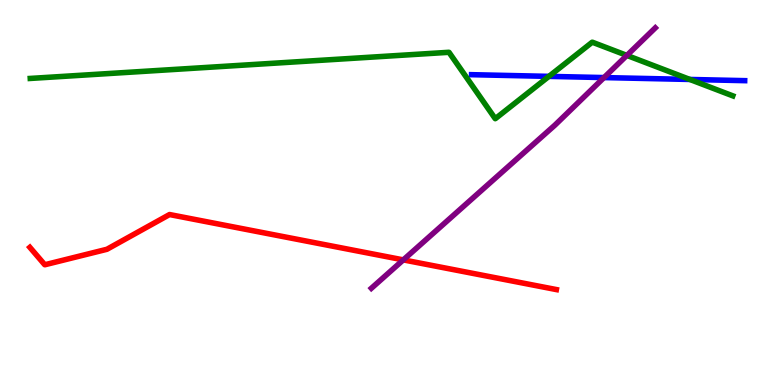[{'lines': ['blue', 'red'], 'intersections': []}, {'lines': ['green', 'red'], 'intersections': []}, {'lines': ['purple', 'red'], 'intersections': [{'x': 5.2, 'y': 3.25}]}, {'lines': ['blue', 'green'], 'intersections': [{'x': 7.08, 'y': 8.02}, {'x': 8.9, 'y': 7.94}]}, {'lines': ['blue', 'purple'], 'intersections': [{'x': 7.79, 'y': 7.98}]}, {'lines': ['green', 'purple'], 'intersections': [{'x': 8.09, 'y': 8.56}]}]